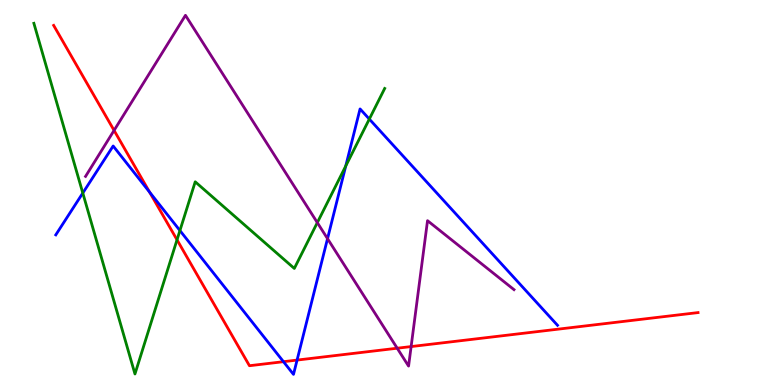[{'lines': ['blue', 'red'], 'intersections': [{'x': 1.93, 'y': 5.01}, {'x': 3.66, 'y': 0.606}, {'x': 3.83, 'y': 0.647}]}, {'lines': ['green', 'red'], 'intersections': [{'x': 2.28, 'y': 3.77}]}, {'lines': ['purple', 'red'], 'intersections': [{'x': 1.47, 'y': 6.61}, {'x': 5.13, 'y': 0.955}, {'x': 5.3, 'y': 0.998}]}, {'lines': ['blue', 'green'], 'intersections': [{'x': 1.07, 'y': 4.99}, {'x': 2.32, 'y': 4.01}, {'x': 4.46, 'y': 5.69}, {'x': 4.77, 'y': 6.91}]}, {'lines': ['blue', 'purple'], 'intersections': [{'x': 4.23, 'y': 3.8}]}, {'lines': ['green', 'purple'], 'intersections': [{'x': 4.09, 'y': 4.22}]}]